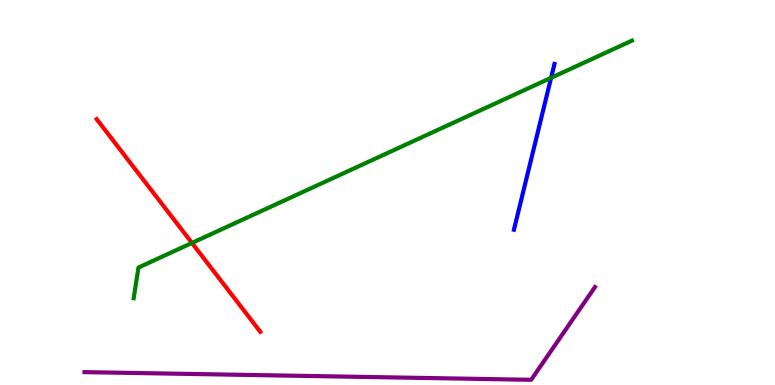[{'lines': ['blue', 'red'], 'intersections': []}, {'lines': ['green', 'red'], 'intersections': [{'x': 2.48, 'y': 3.69}]}, {'lines': ['purple', 'red'], 'intersections': []}, {'lines': ['blue', 'green'], 'intersections': [{'x': 7.11, 'y': 7.98}]}, {'lines': ['blue', 'purple'], 'intersections': []}, {'lines': ['green', 'purple'], 'intersections': []}]